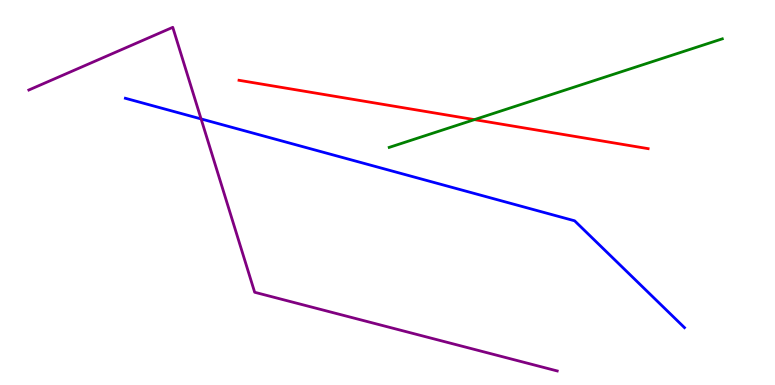[{'lines': ['blue', 'red'], 'intersections': []}, {'lines': ['green', 'red'], 'intersections': [{'x': 6.12, 'y': 6.89}]}, {'lines': ['purple', 'red'], 'intersections': []}, {'lines': ['blue', 'green'], 'intersections': []}, {'lines': ['blue', 'purple'], 'intersections': [{'x': 2.59, 'y': 6.91}]}, {'lines': ['green', 'purple'], 'intersections': []}]